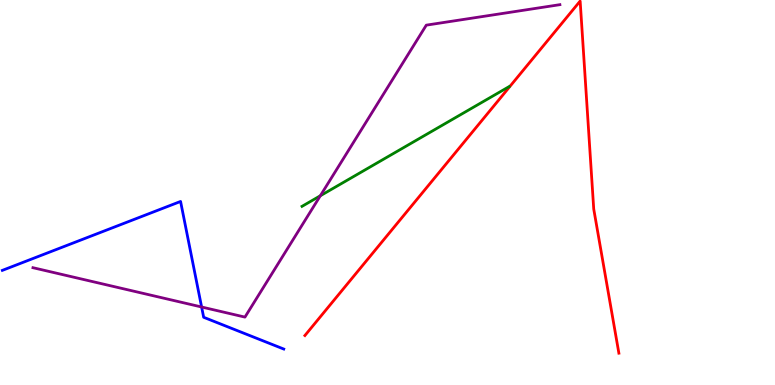[{'lines': ['blue', 'red'], 'intersections': []}, {'lines': ['green', 'red'], 'intersections': []}, {'lines': ['purple', 'red'], 'intersections': []}, {'lines': ['blue', 'green'], 'intersections': []}, {'lines': ['blue', 'purple'], 'intersections': [{'x': 2.6, 'y': 2.03}]}, {'lines': ['green', 'purple'], 'intersections': [{'x': 4.13, 'y': 4.92}]}]